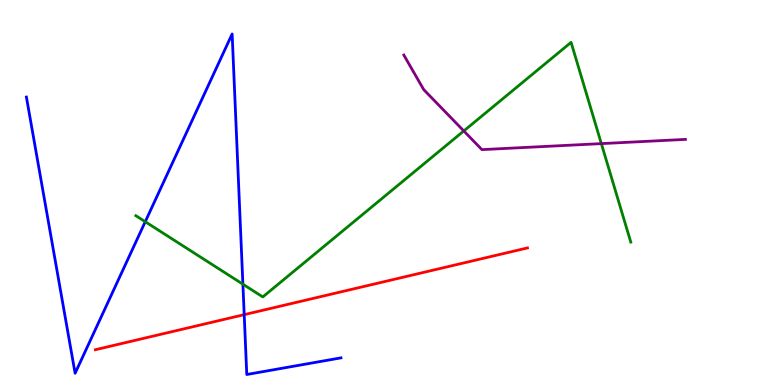[{'lines': ['blue', 'red'], 'intersections': [{'x': 3.15, 'y': 1.83}]}, {'lines': ['green', 'red'], 'intersections': []}, {'lines': ['purple', 'red'], 'intersections': []}, {'lines': ['blue', 'green'], 'intersections': [{'x': 1.87, 'y': 4.24}, {'x': 3.13, 'y': 2.62}]}, {'lines': ['blue', 'purple'], 'intersections': []}, {'lines': ['green', 'purple'], 'intersections': [{'x': 5.98, 'y': 6.6}, {'x': 7.76, 'y': 6.27}]}]